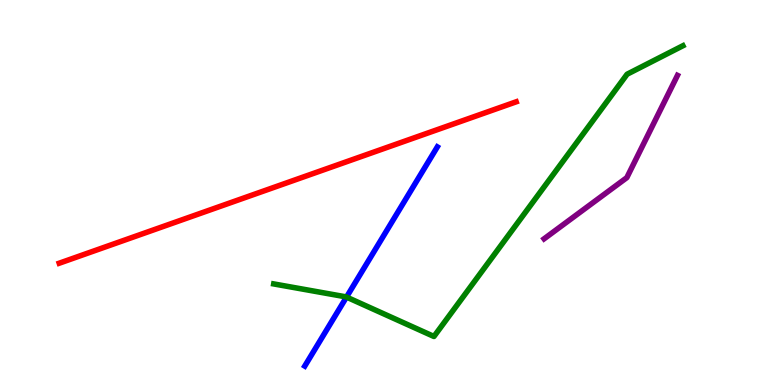[{'lines': ['blue', 'red'], 'intersections': []}, {'lines': ['green', 'red'], 'intersections': []}, {'lines': ['purple', 'red'], 'intersections': []}, {'lines': ['blue', 'green'], 'intersections': [{'x': 4.47, 'y': 2.28}]}, {'lines': ['blue', 'purple'], 'intersections': []}, {'lines': ['green', 'purple'], 'intersections': []}]